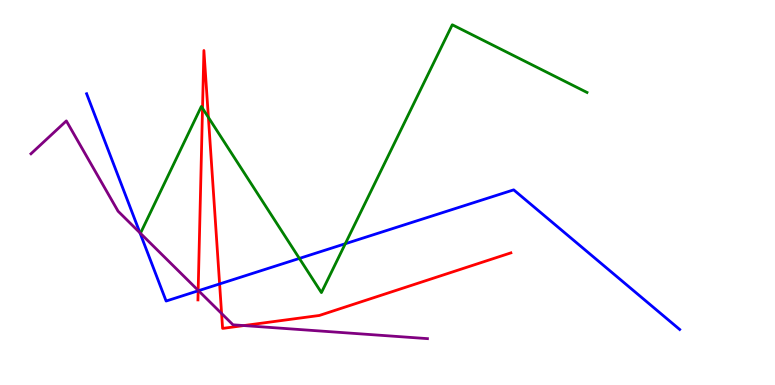[{'lines': ['blue', 'red'], 'intersections': [{'x': 2.56, 'y': 2.45}, {'x': 2.83, 'y': 2.63}]}, {'lines': ['green', 'red'], 'intersections': [{'x': 2.61, 'y': 7.19}, {'x': 2.69, 'y': 6.95}]}, {'lines': ['purple', 'red'], 'intersections': [{'x': 2.56, 'y': 2.46}, {'x': 2.86, 'y': 1.86}, {'x': 3.15, 'y': 1.54}]}, {'lines': ['blue', 'green'], 'intersections': [{'x': 3.86, 'y': 3.29}, {'x': 4.46, 'y': 3.67}]}, {'lines': ['blue', 'purple'], 'intersections': [{'x': 1.81, 'y': 3.95}, {'x': 2.56, 'y': 2.45}]}, {'lines': ['green', 'purple'], 'intersections': []}]